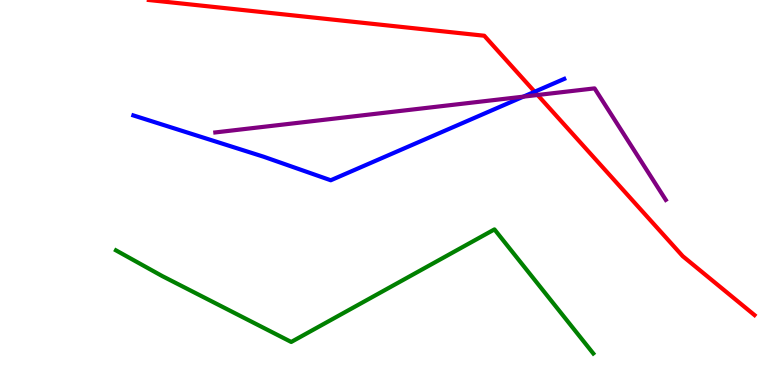[{'lines': ['blue', 'red'], 'intersections': [{'x': 6.9, 'y': 7.62}]}, {'lines': ['green', 'red'], 'intersections': []}, {'lines': ['purple', 'red'], 'intersections': [{'x': 6.94, 'y': 7.53}]}, {'lines': ['blue', 'green'], 'intersections': []}, {'lines': ['blue', 'purple'], 'intersections': [{'x': 6.75, 'y': 7.49}]}, {'lines': ['green', 'purple'], 'intersections': []}]